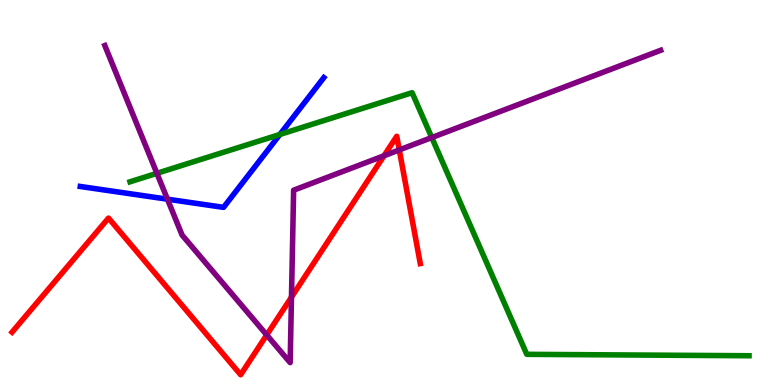[{'lines': ['blue', 'red'], 'intersections': []}, {'lines': ['green', 'red'], 'intersections': []}, {'lines': ['purple', 'red'], 'intersections': [{'x': 3.44, 'y': 1.3}, {'x': 3.76, 'y': 2.28}, {'x': 4.96, 'y': 5.95}, {'x': 5.15, 'y': 6.11}]}, {'lines': ['blue', 'green'], 'intersections': [{'x': 3.61, 'y': 6.51}]}, {'lines': ['blue', 'purple'], 'intersections': [{'x': 2.16, 'y': 4.83}]}, {'lines': ['green', 'purple'], 'intersections': [{'x': 2.02, 'y': 5.5}, {'x': 5.57, 'y': 6.43}]}]